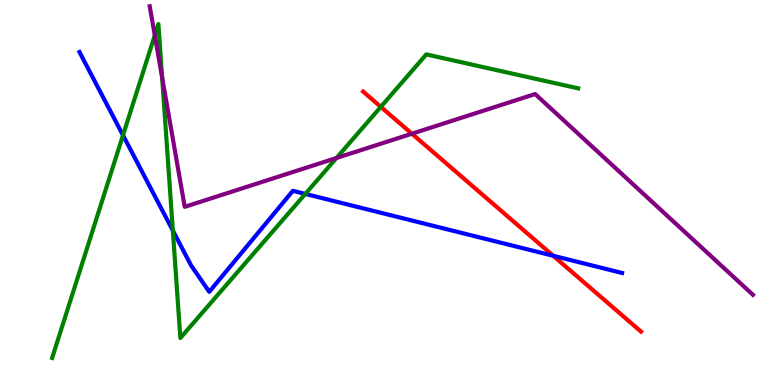[{'lines': ['blue', 'red'], 'intersections': [{'x': 7.14, 'y': 3.36}]}, {'lines': ['green', 'red'], 'intersections': [{'x': 4.91, 'y': 7.22}]}, {'lines': ['purple', 'red'], 'intersections': [{'x': 5.31, 'y': 6.53}]}, {'lines': ['blue', 'green'], 'intersections': [{'x': 1.59, 'y': 6.49}, {'x': 2.23, 'y': 4.01}, {'x': 3.94, 'y': 4.96}]}, {'lines': ['blue', 'purple'], 'intersections': []}, {'lines': ['green', 'purple'], 'intersections': [{'x': 2.0, 'y': 9.08}, {'x': 2.09, 'y': 7.99}, {'x': 4.34, 'y': 5.9}]}]